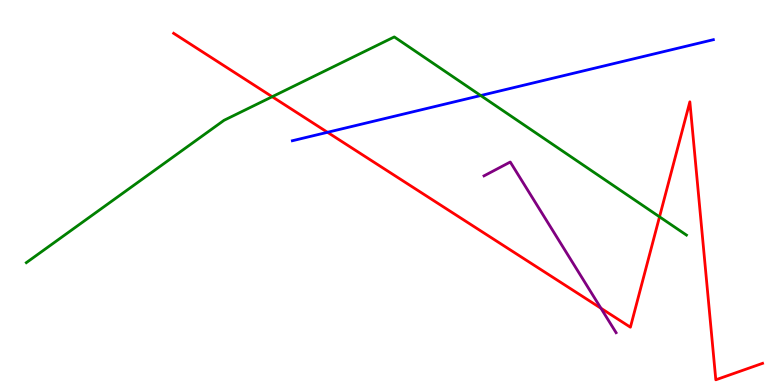[{'lines': ['blue', 'red'], 'intersections': [{'x': 4.23, 'y': 6.56}]}, {'lines': ['green', 'red'], 'intersections': [{'x': 3.51, 'y': 7.49}, {'x': 8.51, 'y': 4.37}]}, {'lines': ['purple', 'red'], 'intersections': [{'x': 7.75, 'y': 1.99}]}, {'lines': ['blue', 'green'], 'intersections': [{'x': 6.2, 'y': 7.52}]}, {'lines': ['blue', 'purple'], 'intersections': []}, {'lines': ['green', 'purple'], 'intersections': []}]